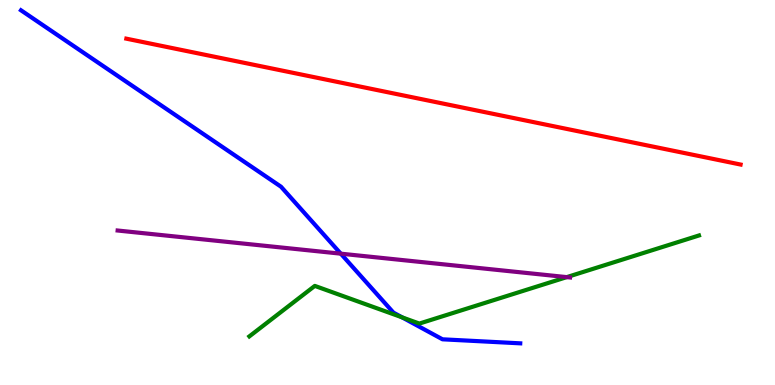[{'lines': ['blue', 'red'], 'intersections': []}, {'lines': ['green', 'red'], 'intersections': []}, {'lines': ['purple', 'red'], 'intersections': []}, {'lines': ['blue', 'green'], 'intersections': [{'x': 5.19, 'y': 1.76}]}, {'lines': ['blue', 'purple'], 'intersections': [{'x': 4.4, 'y': 3.41}]}, {'lines': ['green', 'purple'], 'intersections': [{'x': 7.31, 'y': 2.8}]}]